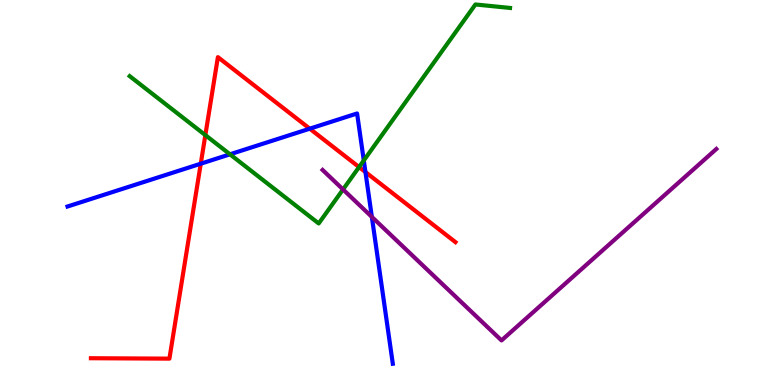[{'lines': ['blue', 'red'], 'intersections': [{'x': 2.59, 'y': 5.75}, {'x': 4.0, 'y': 6.66}, {'x': 4.72, 'y': 5.53}]}, {'lines': ['green', 'red'], 'intersections': [{'x': 2.65, 'y': 6.49}, {'x': 4.63, 'y': 5.66}]}, {'lines': ['purple', 'red'], 'intersections': []}, {'lines': ['blue', 'green'], 'intersections': [{'x': 2.97, 'y': 5.99}, {'x': 4.69, 'y': 5.83}]}, {'lines': ['blue', 'purple'], 'intersections': [{'x': 4.8, 'y': 4.37}]}, {'lines': ['green', 'purple'], 'intersections': [{'x': 4.43, 'y': 5.08}]}]